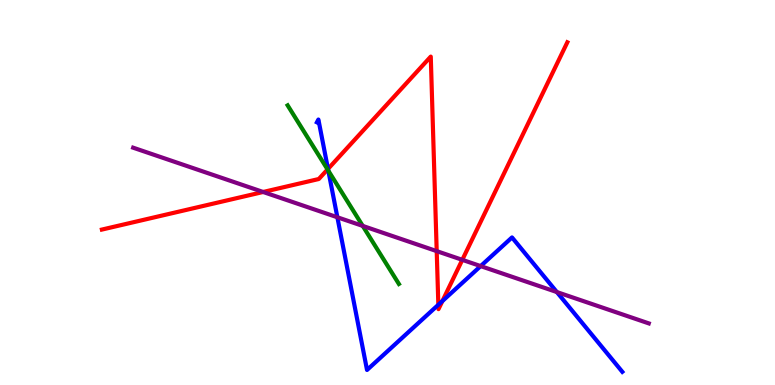[{'lines': ['blue', 'red'], 'intersections': [{'x': 4.23, 'y': 5.61}, {'x': 5.66, 'y': 2.08}, {'x': 5.71, 'y': 2.18}]}, {'lines': ['green', 'red'], 'intersections': [{'x': 4.23, 'y': 5.6}]}, {'lines': ['purple', 'red'], 'intersections': [{'x': 3.4, 'y': 5.01}, {'x': 5.63, 'y': 3.48}, {'x': 5.97, 'y': 3.25}]}, {'lines': ['blue', 'green'], 'intersections': [{'x': 4.24, 'y': 5.57}]}, {'lines': ['blue', 'purple'], 'intersections': [{'x': 4.35, 'y': 4.36}, {'x': 6.2, 'y': 3.09}, {'x': 7.19, 'y': 2.41}]}, {'lines': ['green', 'purple'], 'intersections': [{'x': 4.68, 'y': 4.13}]}]